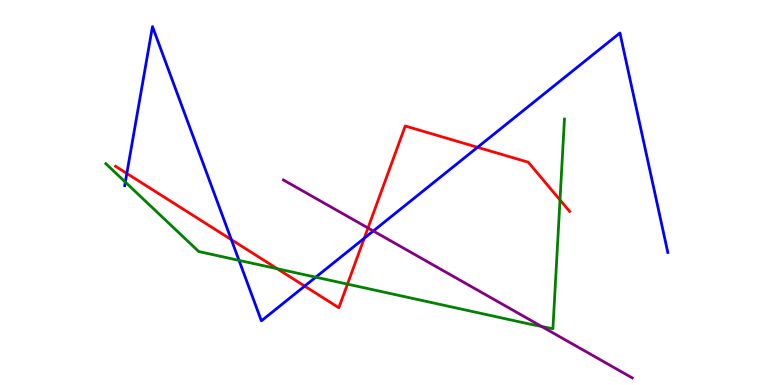[{'lines': ['blue', 'red'], 'intersections': [{'x': 1.64, 'y': 5.49}, {'x': 2.99, 'y': 3.77}, {'x': 3.93, 'y': 2.57}, {'x': 4.7, 'y': 3.81}, {'x': 6.16, 'y': 6.17}]}, {'lines': ['green', 'red'], 'intersections': [{'x': 3.58, 'y': 3.02}, {'x': 4.48, 'y': 2.62}, {'x': 7.23, 'y': 4.81}]}, {'lines': ['purple', 'red'], 'intersections': [{'x': 4.75, 'y': 4.08}]}, {'lines': ['blue', 'green'], 'intersections': [{'x': 1.62, 'y': 5.27}, {'x': 3.08, 'y': 3.24}, {'x': 4.07, 'y': 2.8}]}, {'lines': ['blue', 'purple'], 'intersections': [{'x': 4.82, 'y': 4.0}]}, {'lines': ['green', 'purple'], 'intersections': [{'x': 6.99, 'y': 1.52}]}]